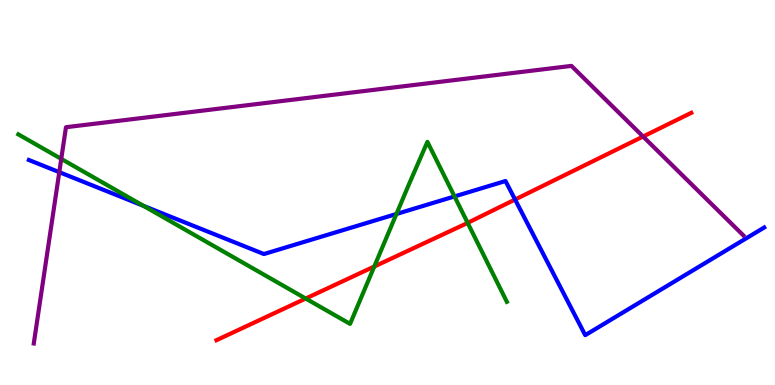[{'lines': ['blue', 'red'], 'intersections': [{'x': 6.65, 'y': 4.82}]}, {'lines': ['green', 'red'], 'intersections': [{'x': 3.94, 'y': 2.25}, {'x': 4.83, 'y': 3.08}, {'x': 6.03, 'y': 4.21}]}, {'lines': ['purple', 'red'], 'intersections': [{'x': 8.3, 'y': 6.45}]}, {'lines': ['blue', 'green'], 'intersections': [{'x': 1.85, 'y': 4.65}, {'x': 5.12, 'y': 4.44}, {'x': 5.86, 'y': 4.9}]}, {'lines': ['blue', 'purple'], 'intersections': [{'x': 0.765, 'y': 5.53}]}, {'lines': ['green', 'purple'], 'intersections': [{'x': 0.79, 'y': 5.87}]}]